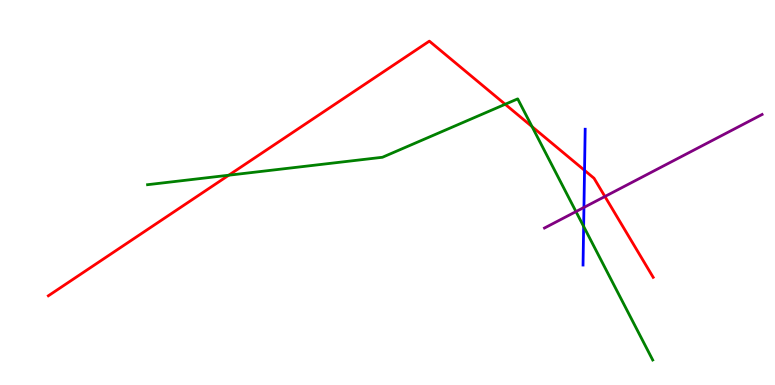[{'lines': ['blue', 'red'], 'intersections': [{'x': 7.54, 'y': 5.58}]}, {'lines': ['green', 'red'], 'intersections': [{'x': 2.95, 'y': 5.45}, {'x': 6.52, 'y': 7.29}, {'x': 6.87, 'y': 6.71}]}, {'lines': ['purple', 'red'], 'intersections': [{'x': 7.81, 'y': 4.9}]}, {'lines': ['blue', 'green'], 'intersections': [{'x': 7.53, 'y': 4.12}]}, {'lines': ['blue', 'purple'], 'intersections': [{'x': 7.53, 'y': 4.61}]}, {'lines': ['green', 'purple'], 'intersections': [{'x': 7.43, 'y': 4.5}]}]